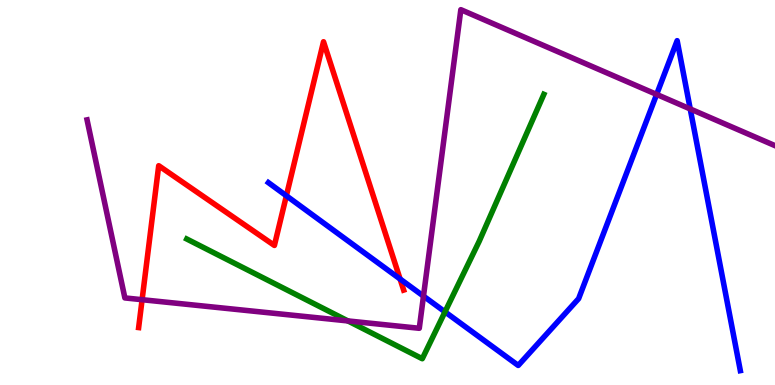[{'lines': ['blue', 'red'], 'intersections': [{'x': 3.7, 'y': 4.91}, {'x': 5.16, 'y': 2.75}]}, {'lines': ['green', 'red'], 'intersections': []}, {'lines': ['purple', 'red'], 'intersections': [{'x': 1.83, 'y': 2.22}]}, {'lines': ['blue', 'green'], 'intersections': [{'x': 5.74, 'y': 1.9}]}, {'lines': ['blue', 'purple'], 'intersections': [{'x': 5.46, 'y': 2.31}, {'x': 8.47, 'y': 7.55}, {'x': 8.91, 'y': 7.17}]}, {'lines': ['green', 'purple'], 'intersections': [{'x': 4.49, 'y': 1.66}]}]